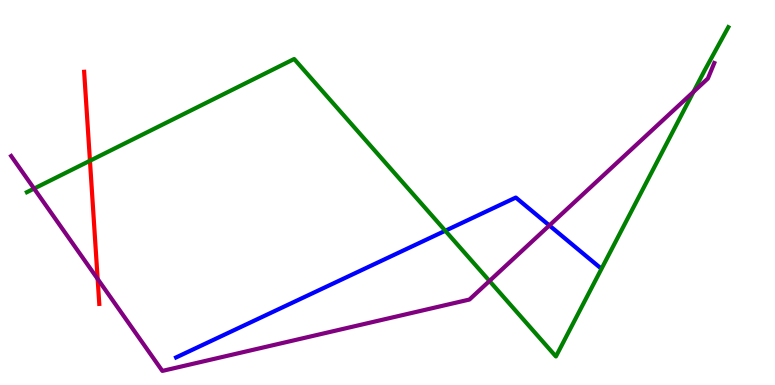[{'lines': ['blue', 'red'], 'intersections': []}, {'lines': ['green', 'red'], 'intersections': [{'x': 1.16, 'y': 5.82}]}, {'lines': ['purple', 'red'], 'intersections': [{'x': 1.26, 'y': 2.75}]}, {'lines': ['blue', 'green'], 'intersections': [{'x': 5.75, 'y': 4.01}]}, {'lines': ['blue', 'purple'], 'intersections': [{'x': 7.09, 'y': 4.14}]}, {'lines': ['green', 'purple'], 'intersections': [{'x': 0.44, 'y': 5.1}, {'x': 6.32, 'y': 2.7}, {'x': 8.95, 'y': 7.61}]}]